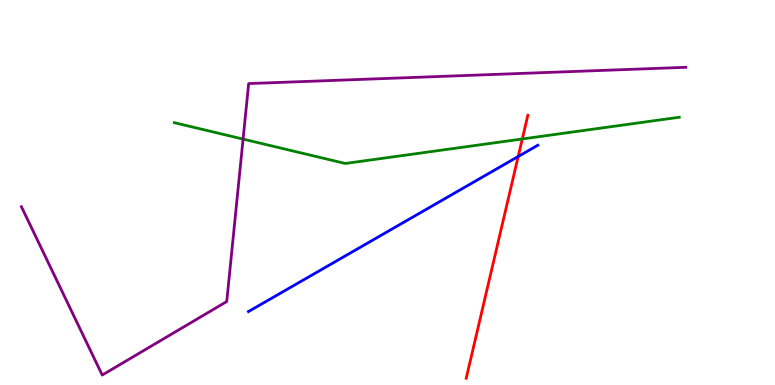[{'lines': ['blue', 'red'], 'intersections': [{'x': 6.69, 'y': 5.93}]}, {'lines': ['green', 'red'], 'intersections': [{'x': 6.74, 'y': 6.39}]}, {'lines': ['purple', 'red'], 'intersections': []}, {'lines': ['blue', 'green'], 'intersections': []}, {'lines': ['blue', 'purple'], 'intersections': []}, {'lines': ['green', 'purple'], 'intersections': [{'x': 3.14, 'y': 6.39}]}]